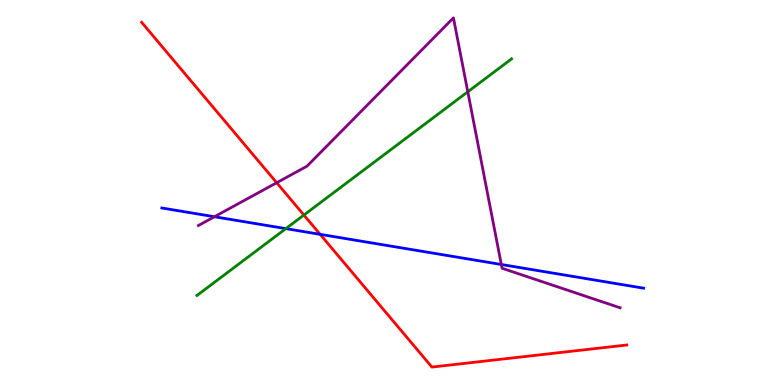[{'lines': ['blue', 'red'], 'intersections': [{'x': 4.13, 'y': 3.91}]}, {'lines': ['green', 'red'], 'intersections': [{'x': 3.92, 'y': 4.41}]}, {'lines': ['purple', 'red'], 'intersections': [{'x': 3.57, 'y': 5.25}]}, {'lines': ['blue', 'green'], 'intersections': [{'x': 3.69, 'y': 4.06}]}, {'lines': ['blue', 'purple'], 'intersections': [{'x': 2.77, 'y': 4.37}, {'x': 6.47, 'y': 3.13}]}, {'lines': ['green', 'purple'], 'intersections': [{'x': 6.04, 'y': 7.62}]}]